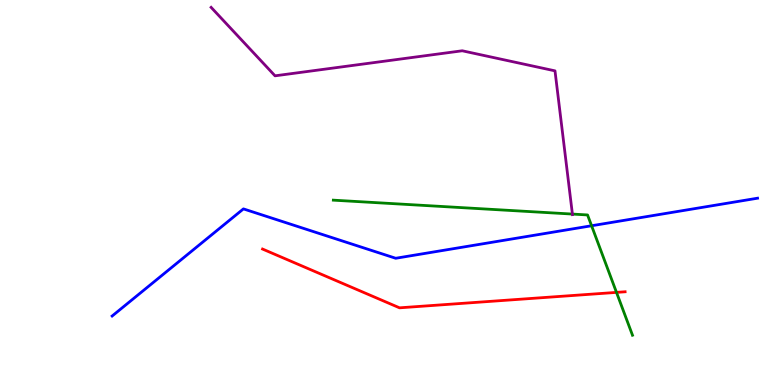[{'lines': ['blue', 'red'], 'intersections': []}, {'lines': ['green', 'red'], 'intersections': [{'x': 7.95, 'y': 2.41}]}, {'lines': ['purple', 'red'], 'intersections': []}, {'lines': ['blue', 'green'], 'intersections': [{'x': 7.63, 'y': 4.14}]}, {'lines': ['blue', 'purple'], 'intersections': []}, {'lines': ['green', 'purple'], 'intersections': [{'x': 7.39, 'y': 4.44}]}]